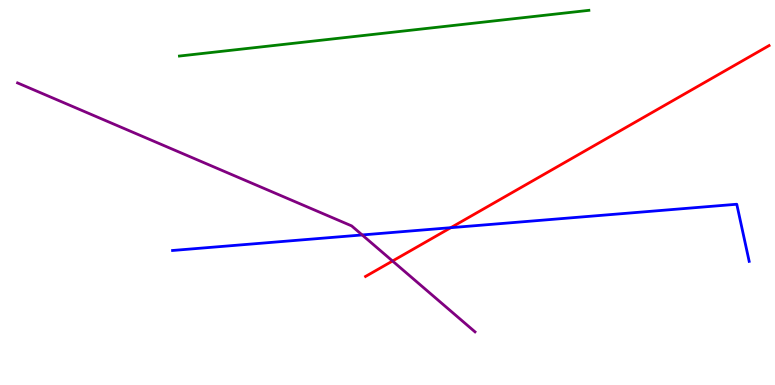[{'lines': ['blue', 'red'], 'intersections': [{'x': 5.82, 'y': 4.09}]}, {'lines': ['green', 'red'], 'intersections': []}, {'lines': ['purple', 'red'], 'intersections': [{'x': 5.06, 'y': 3.22}]}, {'lines': ['blue', 'green'], 'intersections': []}, {'lines': ['blue', 'purple'], 'intersections': [{'x': 4.67, 'y': 3.9}]}, {'lines': ['green', 'purple'], 'intersections': []}]